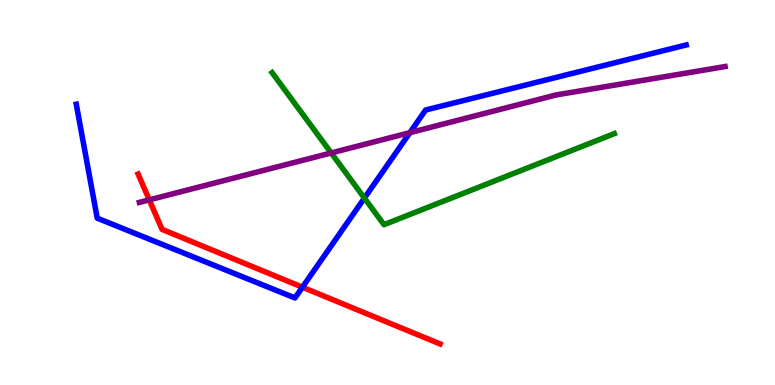[{'lines': ['blue', 'red'], 'intersections': [{'x': 3.9, 'y': 2.54}]}, {'lines': ['green', 'red'], 'intersections': []}, {'lines': ['purple', 'red'], 'intersections': [{'x': 1.93, 'y': 4.81}]}, {'lines': ['blue', 'green'], 'intersections': [{'x': 4.7, 'y': 4.86}]}, {'lines': ['blue', 'purple'], 'intersections': [{'x': 5.29, 'y': 6.55}]}, {'lines': ['green', 'purple'], 'intersections': [{'x': 4.27, 'y': 6.03}]}]